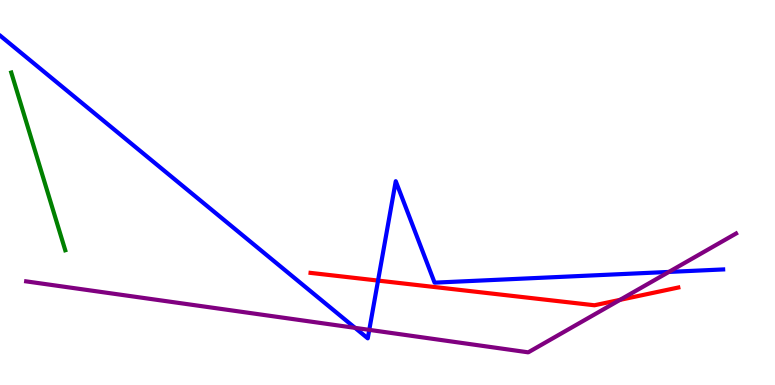[{'lines': ['blue', 'red'], 'intersections': [{'x': 4.88, 'y': 2.71}]}, {'lines': ['green', 'red'], 'intersections': []}, {'lines': ['purple', 'red'], 'intersections': [{'x': 8.0, 'y': 2.21}]}, {'lines': ['blue', 'green'], 'intersections': []}, {'lines': ['blue', 'purple'], 'intersections': [{'x': 4.58, 'y': 1.48}, {'x': 4.76, 'y': 1.43}, {'x': 8.63, 'y': 2.94}]}, {'lines': ['green', 'purple'], 'intersections': []}]